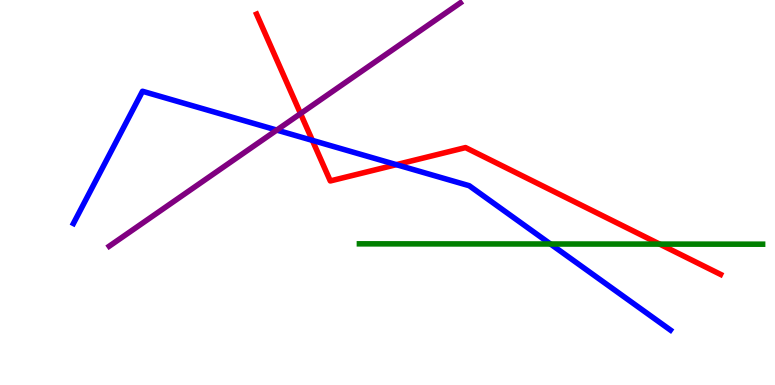[{'lines': ['blue', 'red'], 'intersections': [{'x': 4.03, 'y': 6.35}, {'x': 5.11, 'y': 5.72}]}, {'lines': ['green', 'red'], 'intersections': [{'x': 8.51, 'y': 3.66}]}, {'lines': ['purple', 'red'], 'intersections': [{'x': 3.88, 'y': 7.05}]}, {'lines': ['blue', 'green'], 'intersections': [{'x': 7.1, 'y': 3.66}]}, {'lines': ['blue', 'purple'], 'intersections': [{'x': 3.57, 'y': 6.62}]}, {'lines': ['green', 'purple'], 'intersections': []}]